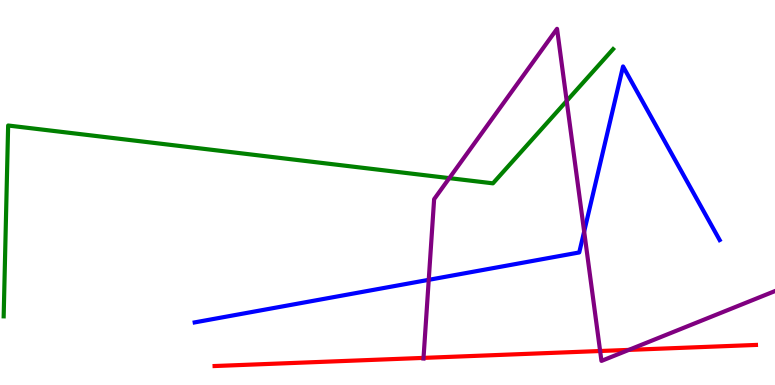[{'lines': ['blue', 'red'], 'intersections': []}, {'lines': ['green', 'red'], 'intersections': []}, {'lines': ['purple', 'red'], 'intersections': [{'x': 5.46, 'y': 0.704}, {'x': 7.74, 'y': 0.883}, {'x': 8.11, 'y': 0.912}]}, {'lines': ['blue', 'green'], 'intersections': []}, {'lines': ['blue', 'purple'], 'intersections': [{'x': 5.53, 'y': 2.73}, {'x': 7.54, 'y': 3.99}]}, {'lines': ['green', 'purple'], 'intersections': [{'x': 5.8, 'y': 5.37}, {'x': 7.31, 'y': 7.38}]}]